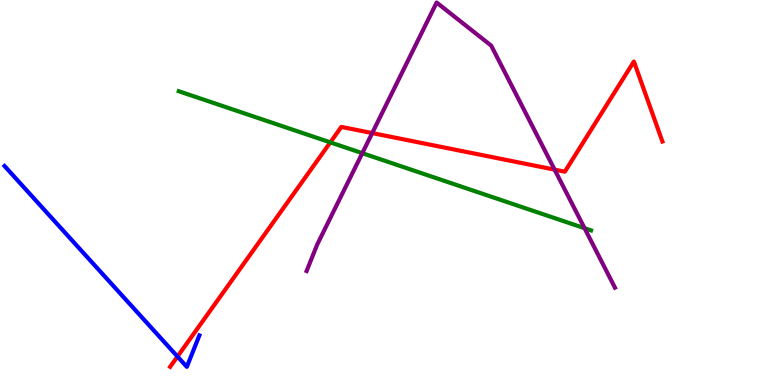[{'lines': ['blue', 'red'], 'intersections': [{'x': 2.29, 'y': 0.739}]}, {'lines': ['green', 'red'], 'intersections': [{'x': 4.26, 'y': 6.3}]}, {'lines': ['purple', 'red'], 'intersections': [{'x': 4.8, 'y': 6.54}, {'x': 7.16, 'y': 5.59}]}, {'lines': ['blue', 'green'], 'intersections': []}, {'lines': ['blue', 'purple'], 'intersections': []}, {'lines': ['green', 'purple'], 'intersections': [{'x': 4.67, 'y': 6.02}, {'x': 7.54, 'y': 4.07}]}]